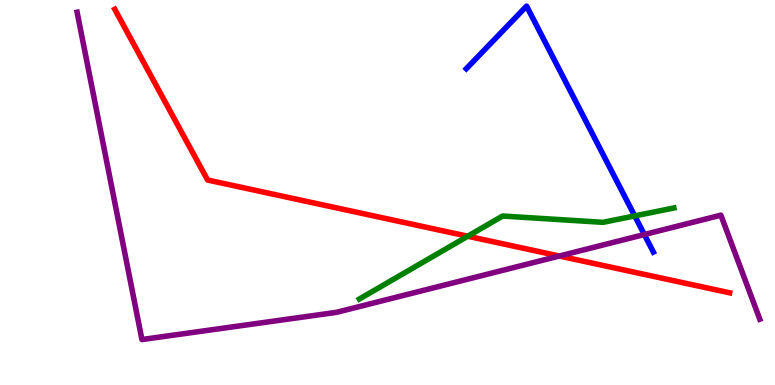[{'lines': ['blue', 'red'], 'intersections': []}, {'lines': ['green', 'red'], 'intersections': [{'x': 6.04, 'y': 3.86}]}, {'lines': ['purple', 'red'], 'intersections': [{'x': 7.22, 'y': 3.35}]}, {'lines': ['blue', 'green'], 'intersections': [{'x': 8.19, 'y': 4.39}]}, {'lines': ['blue', 'purple'], 'intersections': [{'x': 8.31, 'y': 3.91}]}, {'lines': ['green', 'purple'], 'intersections': []}]